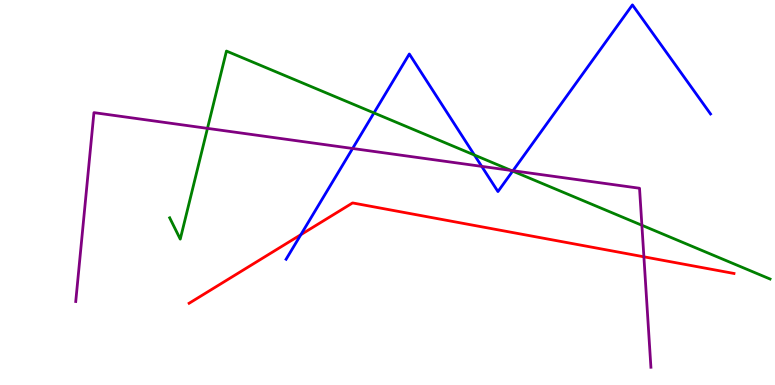[{'lines': ['blue', 'red'], 'intersections': [{'x': 3.88, 'y': 3.9}]}, {'lines': ['green', 'red'], 'intersections': []}, {'lines': ['purple', 'red'], 'intersections': [{'x': 8.31, 'y': 3.33}]}, {'lines': ['blue', 'green'], 'intersections': [{'x': 4.83, 'y': 7.07}, {'x': 6.12, 'y': 5.97}, {'x': 6.62, 'y': 5.56}]}, {'lines': ['blue', 'purple'], 'intersections': [{'x': 4.55, 'y': 6.14}, {'x': 6.22, 'y': 5.68}, {'x': 6.62, 'y': 5.57}]}, {'lines': ['green', 'purple'], 'intersections': [{'x': 2.68, 'y': 6.67}, {'x': 6.6, 'y': 5.57}, {'x': 8.28, 'y': 4.15}]}]